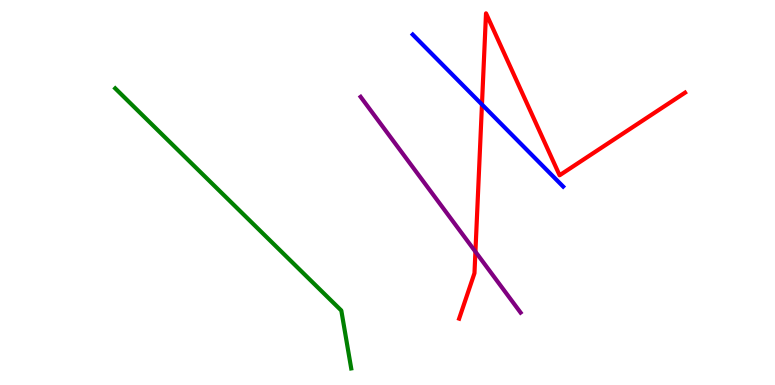[{'lines': ['blue', 'red'], 'intersections': [{'x': 6.22, 'y': 7.29}]}, {'lines': ['green', 'red'], 'intersections': []}, {'lines': ['purple', 'red'], 'intersections': [{'x': 6.13, 'y': 3.46}]}, {'lines': ['blue', 'green'], 'intersections': []}, {'lines': ['blue', 'purple'], 'intersections': []}, {'lines': ['green', 'purple'], 'intersections': []}]